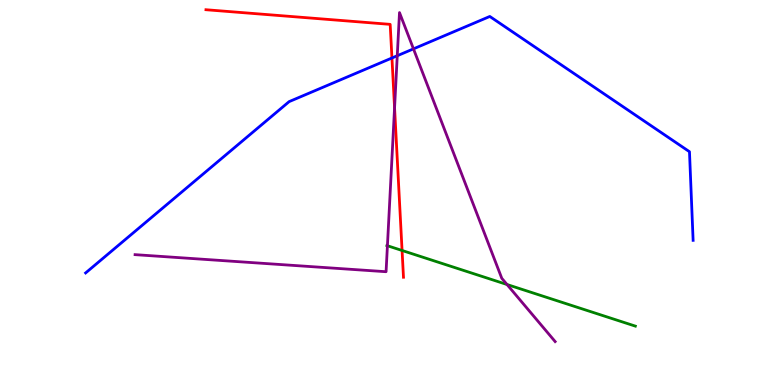[{'lines': ['blue', 'red'], 'intersections': [{'x': 5.06, 'y': 8.49}]}, {'lines': ['green', 'red'], 'intersections': [{'x': 5.19, 'y': 3.49}]}, {'lines': ['purple', 'red'], 'intersections': [{'x': 5.09, 'y': 7.2}]}, {'lines': ['blue', 'green'], 'intersections': []}, {'lines': ['blue', 'purple'], 'intersections': [{'x': 5.13, 'y': 8.55}, {'x': 5.34, 'y': 8.73}]}, {'lines': ['green', 'purple'], 'intersections': [{'x': 5.0, 'y': 3.62}, {'x': 6.54, 'y': 2.61}]}]